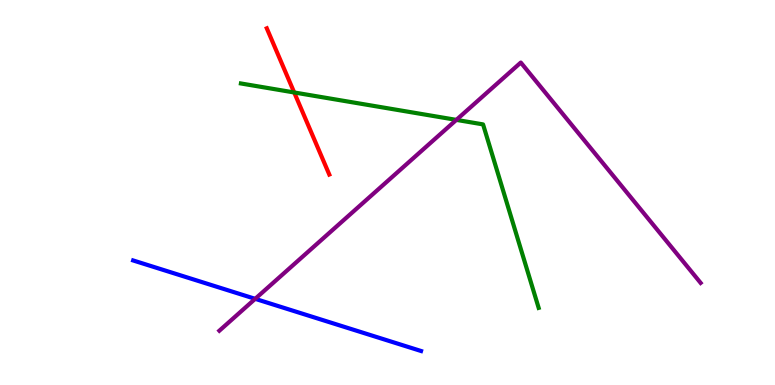[{'lines': ['blue', 'red'], 'intersections': []}, {'lines': ['green', 'red'], 'intersections': [{'x': 3.8, 'y': 7.6}]}, {'lines': ['purple', 'red'], 'intersections': []}, {'lines': ['blue', 'green'], 'intersections': []}, {'lines': ['blue', 'purple'], 'intersections': [{'x': 3.29, 'y': 2.24}]}, {'lines': ['green', 'purple'], 'intersections': [{'x': 5.89, 'y': 6.89}]}]